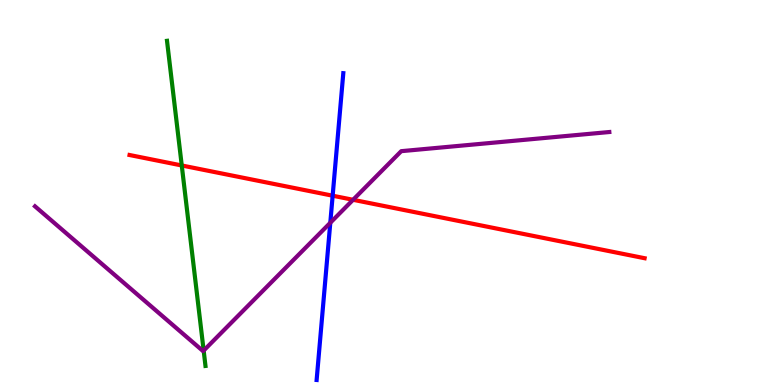[{'lines': ['blue', 'red'], 'intersections': [{'x': 4.29, 'y': 4.92}]}, {'lines': ['green', 'red'], 'intersections': [{'x': 2.35, 'y': 5.7}]}, {'lines': ['purple', 'red'], 'intersections': [{'x': 4.56, 'y': 4.81}]}, {'lines': ['blue', 'green'], 'intersections': []}, {'lines': ['blue', 'purple'], 'intersections': [{'x': 4.26, 'y': 4.21}]}, {'lines': ['green', 'purple'], 'intersections': [{'x': 2.63, 'y': 0.894}]}]